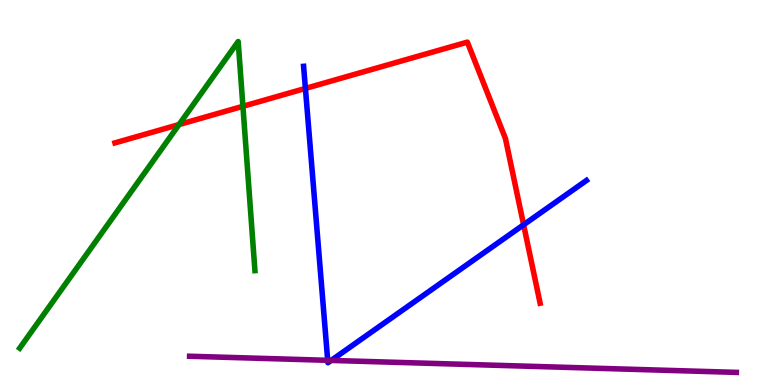[{'lines': ['blue', 'red'], 'intersections': [{'x': 3.94, 'y': 7.7}, {'x': 6.76, 'y': 4.16}]}, {'lines': ['green', 'red'], 'intersections': [{'x': 2.31, 'y': 6.76}, {'x': 3.13, 'y': 7.24}]}, {'lines': ['purple', 'red'], 'intersections': []}, {'lines': ['blue', 'green'], 'intersections': []}, {'lines': ['blue', 'purple'], 'intersections': [{'x': 4.23, 'y': 0.641}, {'x': 4.27, 'y': 0.638}]}, {'lines': ['green', 'purple'], 'intersections': []}]